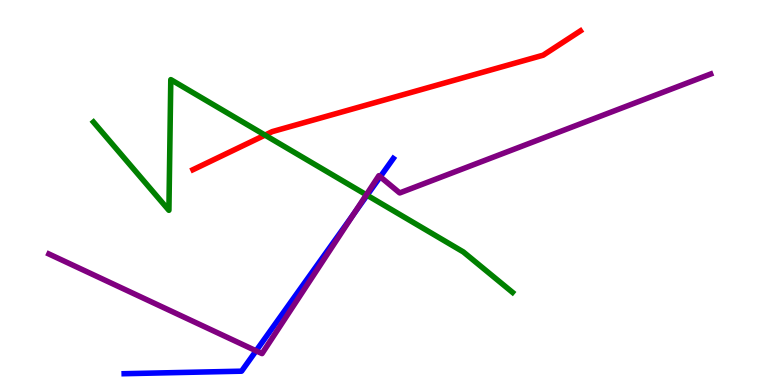[{'lines': ['blue', 'red'], 'intersections': []}, {'lines': ['green', 'red'], 'intersections': [{'x': 3.42, 'y': 6.49}]}, {'lines': ['purple', 'red'], 'intersections': []}, {'lines': ['blue', 'green'], 'intersections': [{'x': 4.74, 'y': 4.93}]}, {'lines': ['blue', 'purple'], 'intersections': [{'x': 3.3, 'y': 0.888}, {'x': 4.57, 'y': 4.45}, {'x': 4.91, 'y': 5.41}]}, {'lines': ['green', 'purple'], 'intersections': [{'x': 4.73, 'y': 4.94}]}]